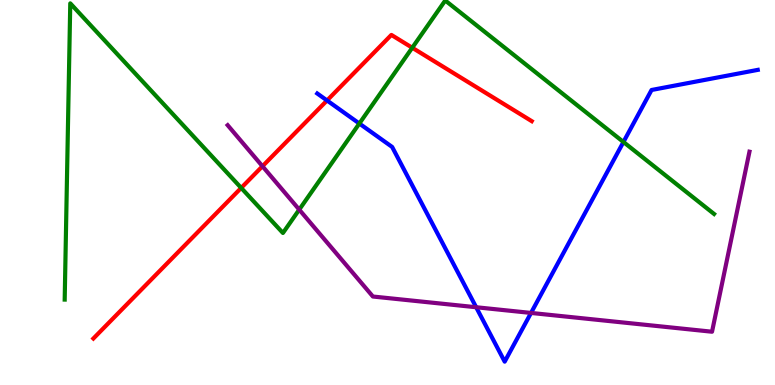[{'lines': ['blue', 'red'], 'intersections': [{'x': 4.22, 'y': 7.39}]}, {'lines': ['green', 'red'], 'intersections': [{'x': 3.11, 'y': 5.12}, {'x': 5.32, 'y': 8.76}]}, {'lines': ['purple', 'red'], 'intersections': [{'x': 3.39, 'y': 5.68}]}, {'lines': ['blue', 'green'], 'intersections': [{'x': 4.64, 'y': 6.79}, {'x': 8.04, 'y': 6.31}]}, {'lines': ['blue', 'purple'], 'intersections': [{'x': 6.14, 'y': 2.02}, {'x': 6.85, 'y': 1.87}]}, {'lines': ['green', 'purple'], 'intersections': [{'x': 3.86, 'y': 4.56}]}]